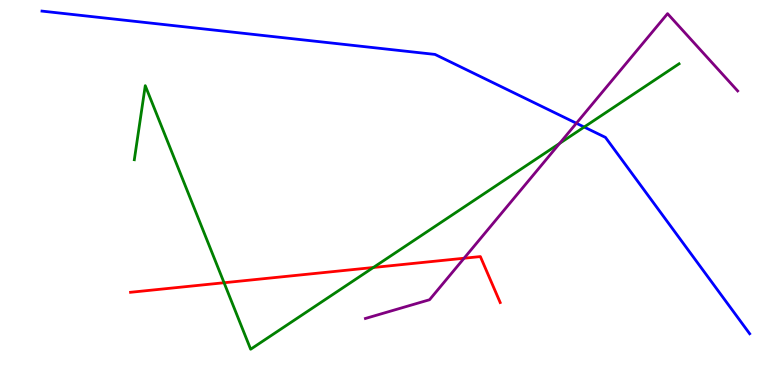[{'lines': ['blue', 'red'], 'intersections': []}, {'lines': ['green', 'red'], 'intersections': [{'x': 2.89, 'y': 2.66}, {'x': 4.82, 'y': 3.05}]}, {'lines': ['purple', 'red'], 'intersections': [{'x': 5.99, 'y': 3.29}]}, {'lines': ['blue', 'green'], 'intersections': [{'x': 7.54, 'y': 6.7}]}, {'lines': ['blue', 'purple'], 'intersections': [{'x': 7.44, 'y': 6.8}]}, {'lines': ['green', 'purple'], 'intersections': [{'x': 7.22, 'y': 6.28}]}]